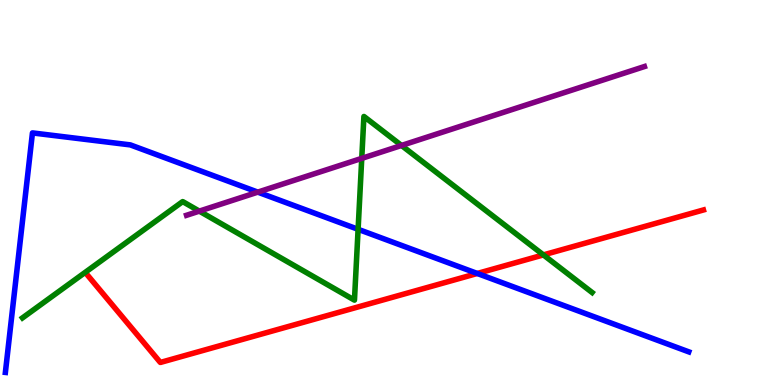[{'lines': ['blue', 'red'], 'intersections': [{'x': 6.16, 'y': 2.9}]}, {'lines': ['green', 'red'], 'intersections': [{'x': 7.01, 'y': 3.38}]}, {'lines': ['purple', 'red'], 'intersections': []}, {'lines': ['blue', 'green'], 'intersections': [{'x': 4.62, 'y': 4.04}]}, {'lines': ['blue', 'purple'], 'intersections': [{'x': 3.33, 'y': 5.01}]}, {'lines': ['green', 'purple'], 'intersections': [{'x': 2.57, 'y': 4.52}, {'x': 4.67, 'y': 5.89}, {'x': 5.18, 'y': 6.22}]}]